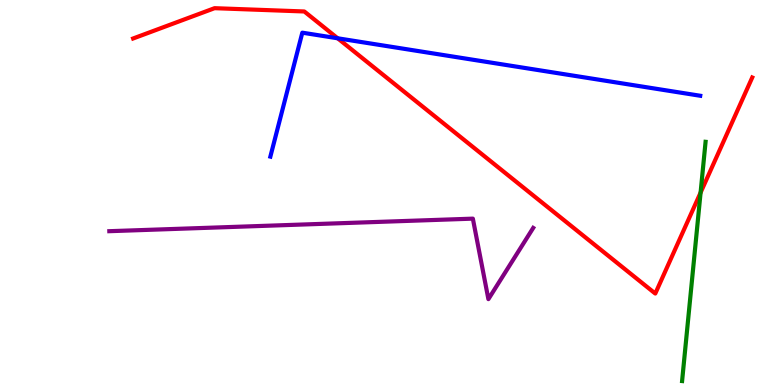[{'lines': ['blue', 'red'], 'intersections': [{'x': 4.36, 'y': 9.01}]}, {'lines': ['green', 'red'], 'intersections': [{'x': 9.04, 'y': 5.0}]}, {'lines': ['purple', 'red'], 'intersections': []}, {'lines': ['blue', 'green'], 'intersections': []}, {'lines': ['blue', 'purple'], 'intersections': []}, {'lines': ['green', 'purple'], 'intersections': []}]